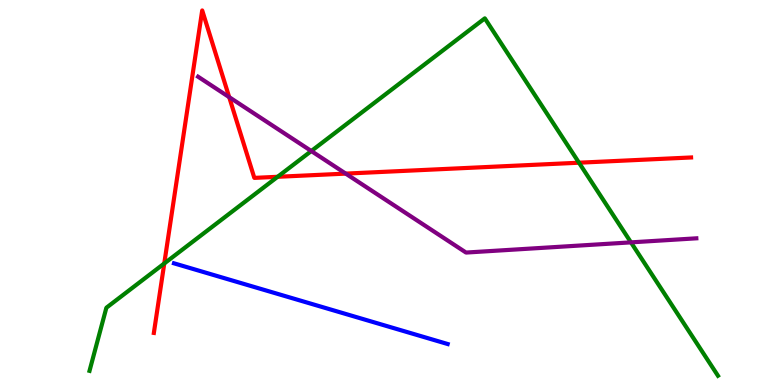[{'lines': ['blue', 'red'], 'intersections': []}, {'lines': ['green', 'red'], 'intersections': [{'x': 2.12, 'y': 3.16}, {'x': 3.58, 'y': 5.41}, {'x': 7.47, 'y': 5.77}]}, {'lines': ['purple', 'red'], 'intersections': [{'x': 2.96, 'y': 7.48}, {'x': 4.46, 'y': 5.49}]}, {'lines': ['blue', 'green'], 'intersections': []}, {'lines': ['blue', 'purple'], 'intersections': []}, {'lines': ['green', 'purple'], 'intersections': [{'x': 4.02, 'y': 6.08}, {'x': 8.14, 'y': 3.7}]}]